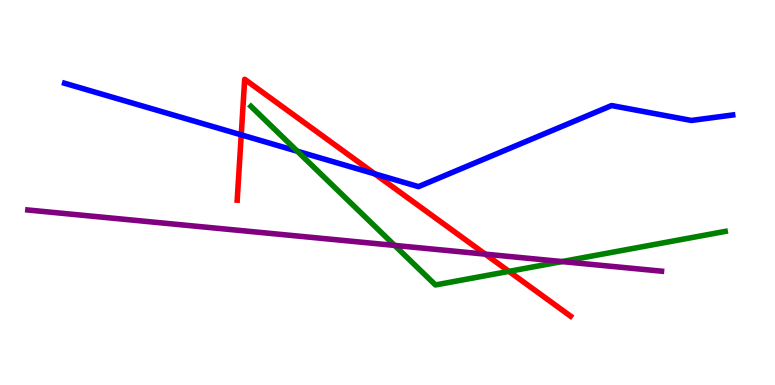[{'lines': ['blue', 'red'], 'intersections': [{'x': 3.11, 'y': 6.5}, {'x': 4.84, 'y': 5.48}]}, {'lines': ['green', 'red'], 'intersections': [{'x': 6.57, 'y': 2.95}]}, {'lines': ['purple', 'red'], 'intersections': [{'x': 6.26, 'y': 3.4}]}, {'lines': ['blue', 'green'], 'intersections': [{'x': 3.84, 'y': 6.07}]}, {'lines': ['blue', 'purple'], 'intersections': []}, {'lines': ['green', 'purple'], 'intersections': [{'x': 5.09, 'y': 3.63}, {'x': 7.25, 'y': 3.21}]}]